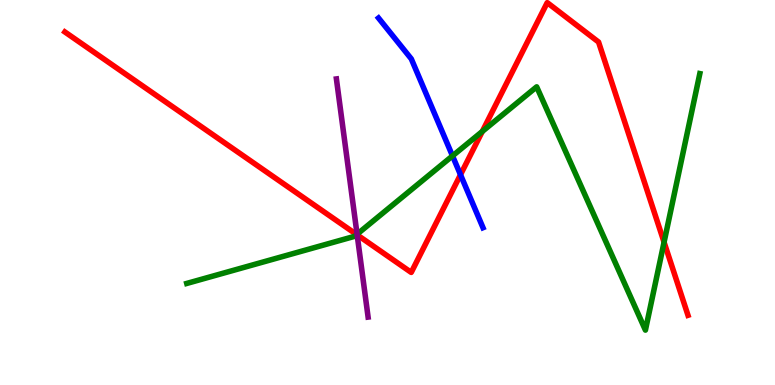[{'lines': ['blue', 'red'], 'intersections': [{'x': 5.94, 'y': 5.46}]}, {'lines': ['green', 'red'], 'intersections': [{'x': 4.6, 'y': 3.91}, {'x': 6.22, 'y': 6.59}, {'x': 8.57, 'y': 3.71}]}, {'lines': ['purple', 'red'], 'intersections': [{'x': 4.61, 'y': 3.9}]}, {'lines': ['blue', 'green'], 'intersections': [{'x': 5.84, 'y': 5.95}]}, {'lines': ['blue', 'purple'], 'intersections': []}, {'lines': ['green', 'purple'], 'intersections': [{'x': 4.61, 'y': 3.92}]}]